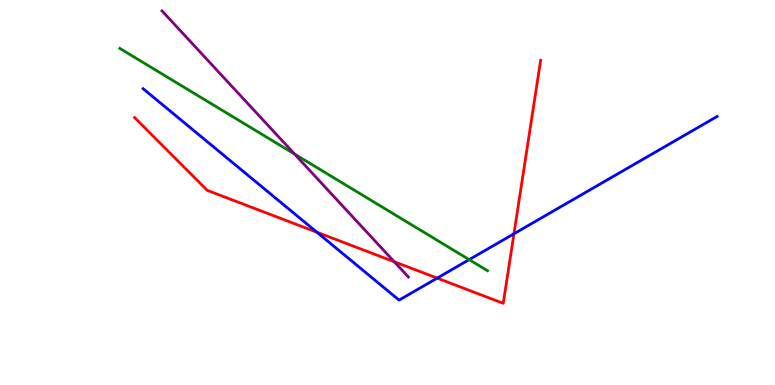[{'lines': ['blue', 'red'], 'intersections': [{'x': 4.09, 'y': 3.97}, {'x': 5.64, 'y': 2.78}, {'x': 6.63, 'y': 3.93}]}, {'lines': ['green', 'red'], 'intersections': []}, {'lines': ['purple', 'red'], 'intersections': [{'x': 5.09, 'y': 3.2}]}, {'lines': ['blue', 'green'], 'intersections': [{'x': 6.05, 'y': 3.26}]}, {'lines': ['blue', 'purple'], 'intersections': []}, {'lines': ['green', 'purple'], 'intersections': [{'x': 3.8, 'y': 6.0}]}]